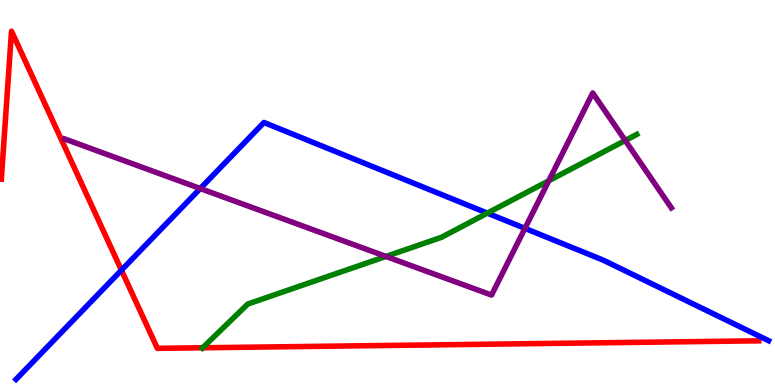[{'lines': ['blue', 'red'], 'intersections': [{'x': 1.57, 'y': 2.98}]}, {'lines': ['green', 'red'], 'intersections': [{'x': 2.61, 'y': 0.967}]}, {'lines': ['purple', 'red'], 'intersections': []}, {'lines': ['blue', 'green'], 'intersections': [{'x': 6.29, 'y': 4.46}]}, {'lines': ['blue', 'purple'], 'intersections': [{'x': 2.58, 'y': 5.1}, {'x': 6.77, 'y': 4.07}]}, {'lines': ['green', 'purple'], 'intersections': [{'x': 4.98, 'y': 3.34}, {'x': 7.08, 'y': 5.3}, {'x': 8.07, 'y': 6.35}]}]